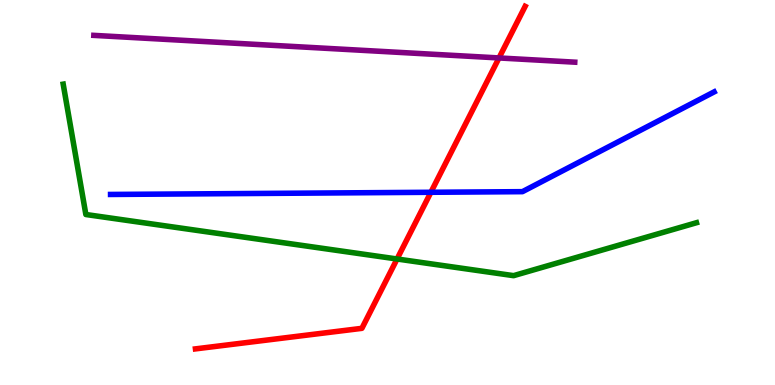[{'lines': ['blue', 'red'], 'intersections': [{'x': 5.56, 'y': 5.01}]}, {'lines': ['green', 'red'], 'intersections': [{'x': 5.12, 'y': 3.27}]}, {'lines': ['purple', 'red'], 'intersections': [{'x': 6.44, 'y': 8.49}]}, {'lines': ['blue', 'green'], 'intersections': []}, {'lines': ['blue', 'purple'], 'intersections': []}, {'lines': ['green', 'purple'], 'intersections': []}]